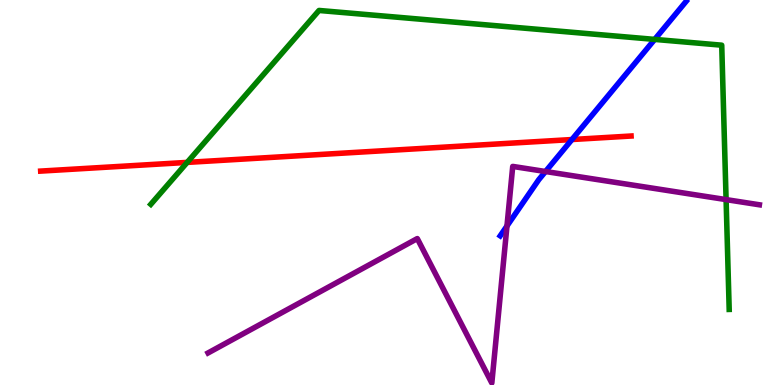[{'lines': ['blue', 'red'], 'intersections': [{'x': 7.38, 'y': 6.38}]}, {'lines': ['green', 'red'], 'intersections': [{'x': 2.42, 'y': 5.78}]}, {'lines': ['purple', 'red'], 'intersections': []}, {'lines': ['blue', 'green'], 'intersections': [{'x': 8.45, 'y': 8.98}]}, {'lines': ['blue', 'purple'], 'intersections': [{'x': 6.54, 'y': 4.13}, {'x': 7.04, 'y': 5.55}]}, {'lines': ['green', 'purple'], 'intersections': [{'x': 9.37, 'y': 4.82}]}]